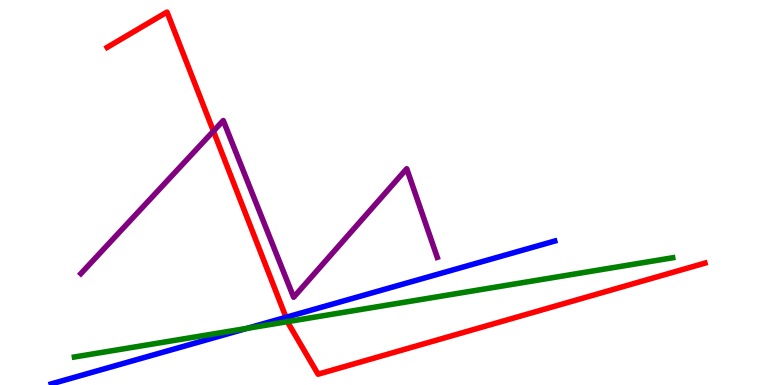[{'lines': ['blue', 'red'], 'intersections': [{'x': 3.69, 'y': 1.76}]}, {'lines': ['green', 'red'], 'intersections': [{'x': 3.71, 'y': 1.65}]}, {'lines': ['purple', 'red'], 'intersections': [{'x': 2.75, 'y': 6.59}]}, {'lines': ['blue', 'green'], 'intersections': [{'x': 3.19, 'y': 1.47}]}, {'lines': ['blue', 'purple'], 'intersections': []}, {'lines': ['green', 'purple'], 'intersections': []}]